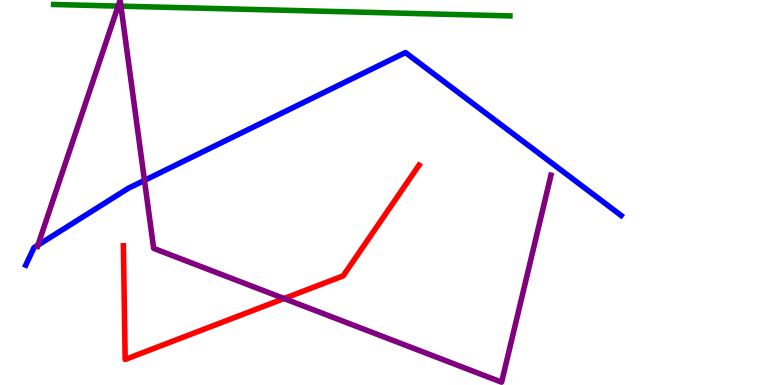[{'lines': ['blue', 'red'], 'intersections': []}, {'lines': ['green', 'red'], 'intersections': []}, {'lines': ['purple', 'red'], 'intersections': [{'x': 3.67, 'y': 2.25}]}, {'lines': ['blue', 'green'], 'intersections': []}, {'lines': ['blue', 'purple'], 'intersections': [{'x': 0.489, 'y': 3.63}, {'x': 1.86, 'y': 5.31}]}, {'lines': ['green', 'purple'], 'intersections': [{'x': 1.52, 'y': 9.84}, {'x': 1.56, 'y': 9.84}]}]